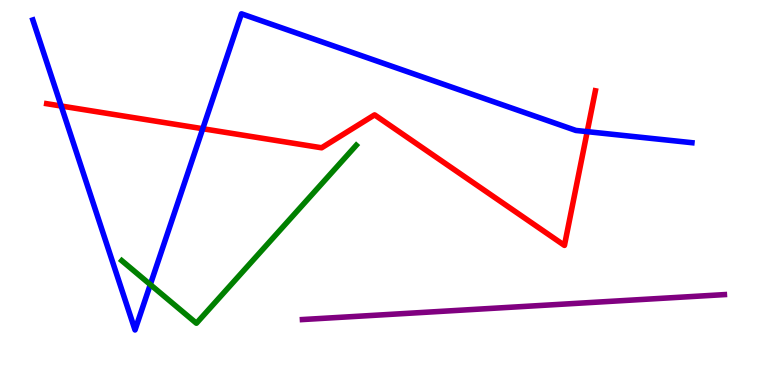[{'lines': ['blue', 'red'], 'intersections': [{'x': 0.79, 'y': 7.25}, {'x': 2.62, 'y': 6.66}, {'x': 7.58, 'y': 6.58}]}, {'lines': ['green', 'red'], 'intersections': []}, {'lines': ['purple', 'red'], 'intersections': []}, {'lines': ['blue', 'green'], 'intersections': [{'x': 1.94, 'y': 2.61}]}, {'lines': ['blue', 'purple'], 'intersections': []}, {'lines': ['green', 'purple'], 'intersections': []}]